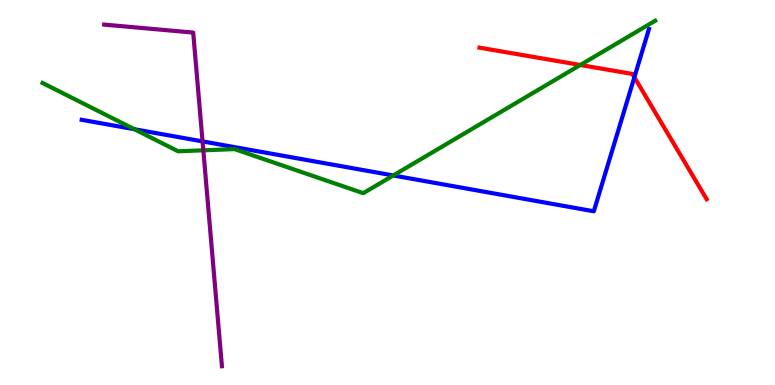[{'lines': ['blue', 'red'], 'intersections': [{'x': 8.19, 'y': 7.99}]}, {'lines': ['green', 'red'], 'intersections': [{'x': 7.49, 'y': 8.31}]}, {'lines': ['purple', 'red'], 'intersections': []}, {'lines': ['blue', 'green'], 'intersections': [{'x': 1.73, 'y': 6.64}, {'x': 5.07, 'y': 5.44}]}, {'lines': ['blue', 'purple'], 'intersections': [{'x': 2.61, 'y': 6.33}]}, {'lines': ['green', 'purple'], 'intersections': [{'x': 2.62, 'y': 6.1}]}]